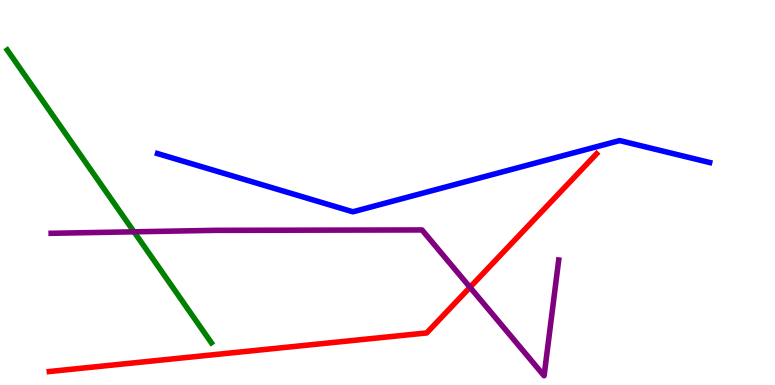[{'lines': ['blue', 'red'], 'intersections': []}, {'lines': ['green', 'red'], 'intersections': []}, {'lines': ['purple', 'red'], 'intersections': [{'x': 6.06, 'y': 2.54}]}, {'lines': ['blue', 'green'], 'intersections': []}, {'lines': ['blue', 'purple'], 'intersections': []}, {'lines': ['green', 'purple'], 'intersections': [{'x': 1.73, 'y': 3.98}]}]